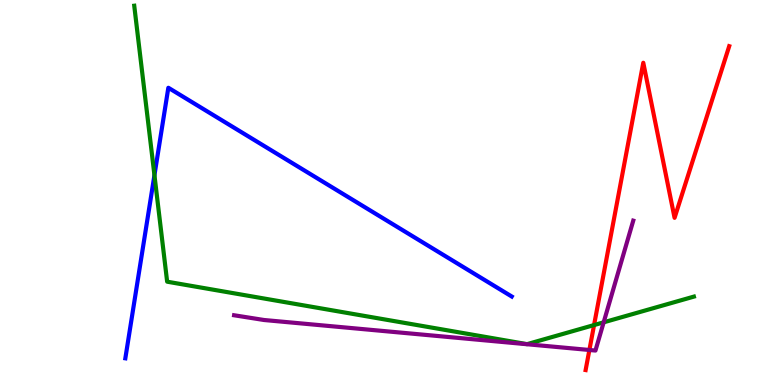[{'lines': ['blue', 'red'], 'intersections': []}, {'lines': ['green', 'red'], 'intersections': [{'x': 7.67, 'y': 1.56}]}, {'lines': ['purple', 'red'], 'intersections': [{'x': 7.61, 'y': 0.909}]}, {'lines': ['blue', 'green'], 'intersections': [{'x': 1.99, 'y': 5.45}]}, {'lines': ['blue', 'purple'], 'intersections': []}, {'lines': ['green', 'purple'], 'intersections': [{'x': 7.79, 'y': 1.63}]}]